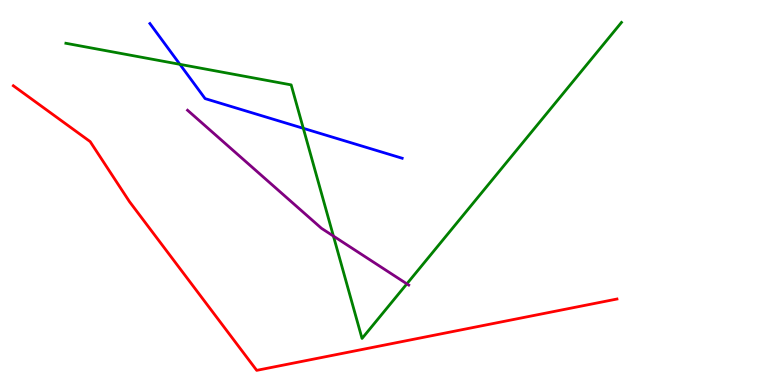[{'lines': ['blue', 'red'], 'intersections': []}, {'lines': ['green', 'red'], 'intersections': []}, {'lines': ['purple', 'red'], 'intersections': []}, {'lines': ['blue', 'green'], 'intersections': [{'x': 2.32, 'y': 8.33}, {'x': 3.91, 'y': 6.67}]}, {'lines': ['blue', 'purple'], 'intersections': []}, {'lines': ['green', 'purple'], 'intersections': [{'x': 4.3, 'y': 3.87}, {'x': 5.25, 'y': 2.63}]}]